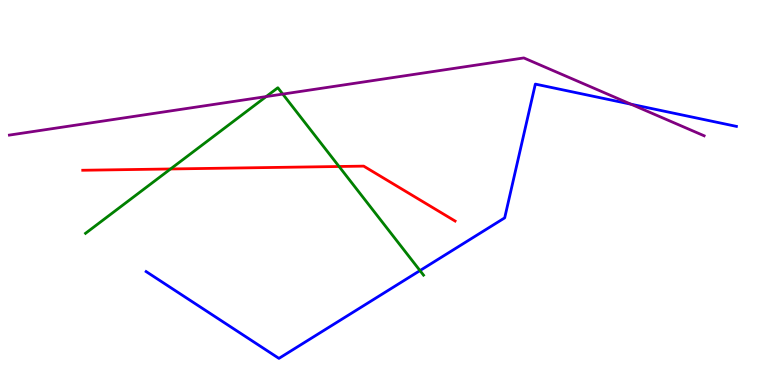[{'lines': ['blue', 'red'], 'intersections': []}, {'lines': ['green', 'red'], 'intersections': [{'x': 2.2, 'y': 5.61}, {'x': 4.37, 'y': 5.68}]}, {'lines': ['purple', 'red'], 'intersections': []}, {'lines': ['blue', 'green'], 'intersections': [{'x': 5.42, 'y': 2.97}]}, {'lines': ['blue', 'purple'], 'intersections': [{'x': 8.14, 'y': 7.29}]}, {'lines': ['green', 'purple'], 'intersections': [{'x': 3.43, 'y': 7.49}, {'x': 3.65, 'y': 7.56}]}]